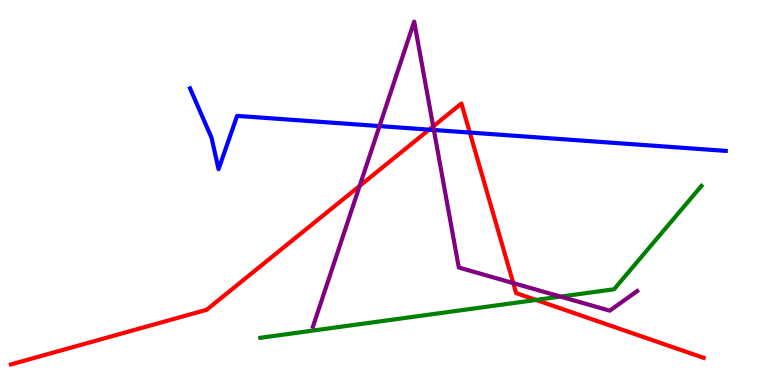[{'lines': ['blue', 'red'], 'intersections': [{'x': 5.54, 'y': 6.63}, {'x': 6.06, 'y': 6.56}]}, {'lines': ['green', 'red'], 'intersections': [{'x': 6.92, 'y': 2.21}]}, {'lines': ['purple', 'red'], 'intersections': [{'x': 4.64, 'y': 5.17}, {'x': 5.59, 'y': 6.72}, {'x': 6.62, 'y': 2.65}]}, {'lines': ['blue', 'green'], 'intersections': []}, {'lines': ['blue', 'purple'], 'intersections': [{'x': 4.9, 'y': 6.72}, {'x': 5.6, 'y': 6.62}]}, {'lines': ['green', 'purple'], 'intersections': [{'x': 7.23, 'y': 2.3}]}]